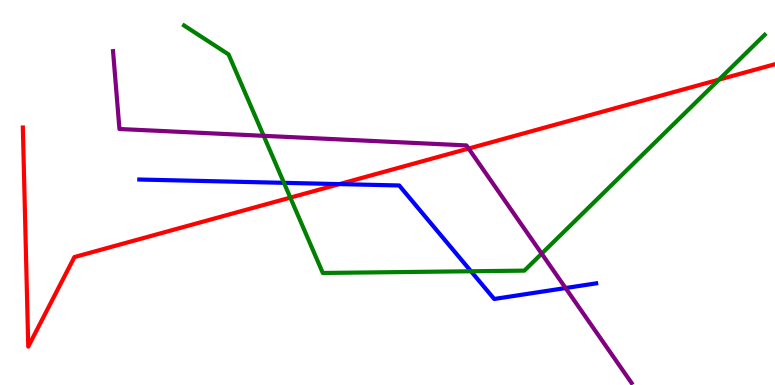[{'lines': ['blue', 'red'], 'intersections': [{'x': 4.38, 'y': 5.22}]}, {'lines': ['green', 'red'], 'intersections': [{'x': 3.75, 'y': 4.87}, {'x': 9.28, 'y': 7.93}]}, {'lines': ['purple', 'red'], 'intersections': [{'x': 6.05, 'y': 6.14}]}, {'lines': ['blue', 'green'], 'intersections': [{'x': 3.66, 'y': 5.25}, {'x': 6.08, 'y': 2.95}]}, {'lines': ['blue', 'purple'], 'intersections': [{'x': 7.3, 'y': 2.52}]}, {'lines': ['green', 'purple'], 'intersections': [{'x': 3.4, 'y': 6.47}, {'x': 6.99, 'y': 3.41}]}]